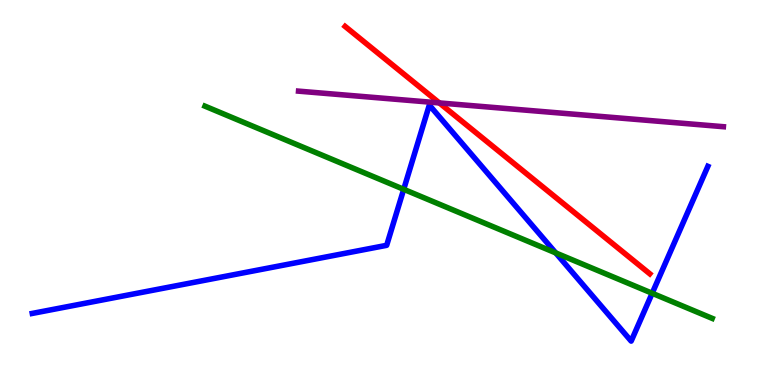[{'lines': ['blue', 'red'], 'intersections': []}, {'lines': ['green', 'red'], 'intersections': []}, {'lines': ['purple', 'red'], 'intersections': [{'x': 5.67, 'y': 7.33}]}, {'lines': ['blue', 'green'], 'intersections': [{'x': 5.21, 'y': 5.08}, {'x': 7.17, 'y': 3.43}, {'x': 8.42, 'y': 2.38}]}, {'lines': ['blue', 'purple'], 'intersections': []}, {'lines': ['green', 'purple'], 'intersections': []}]